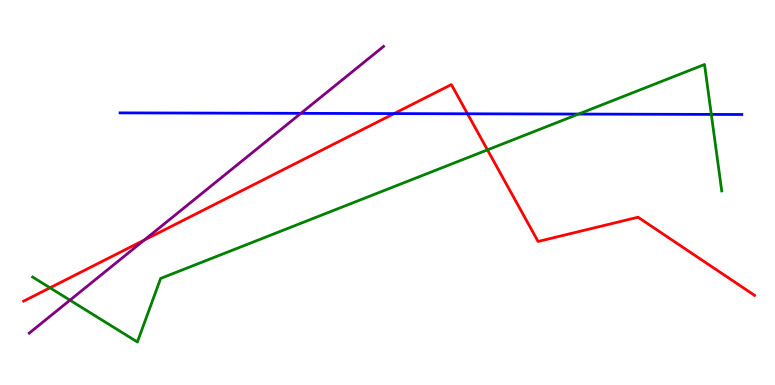[{'lines': ['blue', 'red'], 'intersections': [{'x': 5.08, 'y': 7.05}, {'x': 6.03, 'y': 7.04}]}, {'lines': ['green', 'red'], 'intersections': [{'x': 0.645, 'y': 2.52}, {'x': 6.29, 'y': 6.11}]}, {'lines': ['purple', 'red'], 'intersections': [{'x': 1.86, 'y': 3.76}]}, {'lines': ['blue', 'green'], 'intersections': [{'x': 7.46, 'y': 7.04}, {'x': 9.18, 'y': 7.03}]}, {'lines': ['blue', 'purple'], 'intersections': [{'x': 3.88, 'y': 7.06}]}, {'lines': ['green', 'purple'], 'intersections': [{'x': 0.903, 'y': 2.2}]}]